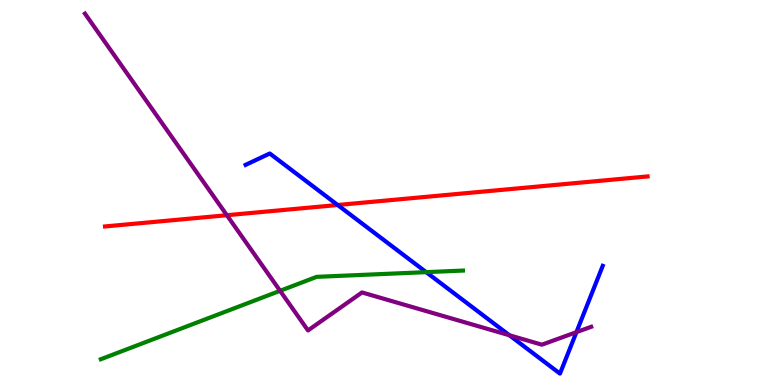[{'lines': ['blue', 'red'], 'intersections': [{'x': 4.36, 'y': 4.68}]}, {'lines': ['green', 'red'], 'intersections': []}, {'lines': ['purple', 'red'], 'intersections': [{'x': 2.93, 'y': 4.41}]}, {'lines': ['blue', 'green'], 'intersections': [{'x': 5.5, 'y': 2.93}]}, {'lines': ['blue', 'purple'], 'intersections': [{'x': 6.57, 'y': 1.29}, {'x': 7.44, 'y': 1.37}]}, {'lines': ['green', 'purple'], 'intersections': [{'x': 3.61, 'y': 2.45}]}]